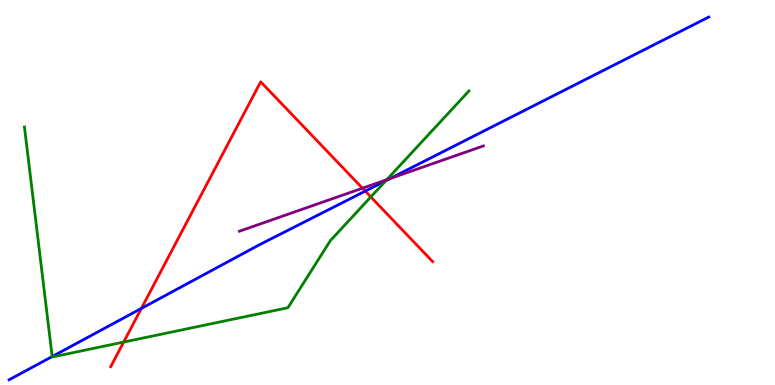[{'lines': ['blue', 'red'], 'intersections': [{'x': 1.82, 'y': 1.99}, {'x': 4.71, 'y': 5.04}]}, {'lines': ['green', 'red'], 'intersections': [{'x': 1.6, 'y': 1.11}, {'x': 4.78, 'y': 4.88}]}, {'lines': ['purple', 'red'], 'intersections': [{'x': 4.68, 'y': 5.11}]}, {'lines': ['blue', 'green'], 'intersections': [{'x': 0.673, 'y': 0.739}, {'x': 4.98, 'y': 5.31}]}, {'lines': ['blue', 'purple'], 'intersections': [{'x': 5.03, 'y': 5.36}]}, {'lines': ['green', 'purple'], 'intersections': [{'x': 4.99, 'y': 5.33}]}]